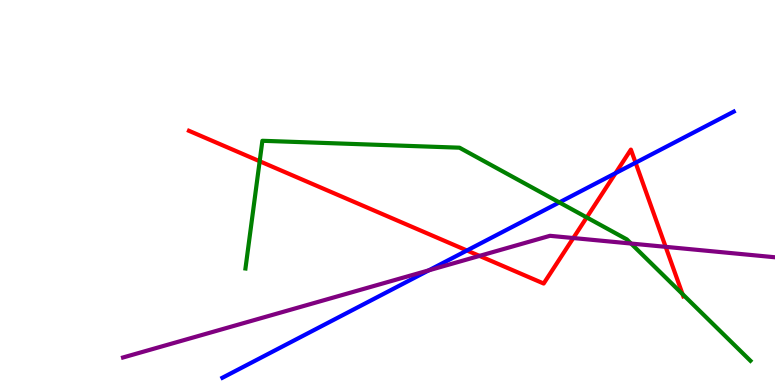[{'lines': ['blue', 'red'], 'intersections': [{'x': 6.03, 'y': 3.49}, {'x': 7.94, 'y': 5.5}, {'x': 8.2, 'y': 5.77}]}, {'lines': ['green', 'red'], 'intersections': [{'x': 3.35, 'y': 5.81}, {'x': 7.57, 'y': 4.35}, {'x': 8.81, 'y': 2.36}]}, {'lines': ['purple', 'red'], 'intersections': [{'x': 6.19, 'y': 3.35}, {'x': 7.4, 'y': 3.82}, {'x': 8.59, 'y': 3.59}]}, {'lines': ['blue', 'green'], 'intersections': [{'x': 7.22, 'y': 4.74}]}, {'lines': ['blue', 'purple'], 'intersections': [{'x': 5.53, 'y': 2.98}]}, {'lines': ['green', 'purple'], 'intersections': [{'x': 8.14, 'y': 3.67}]}]